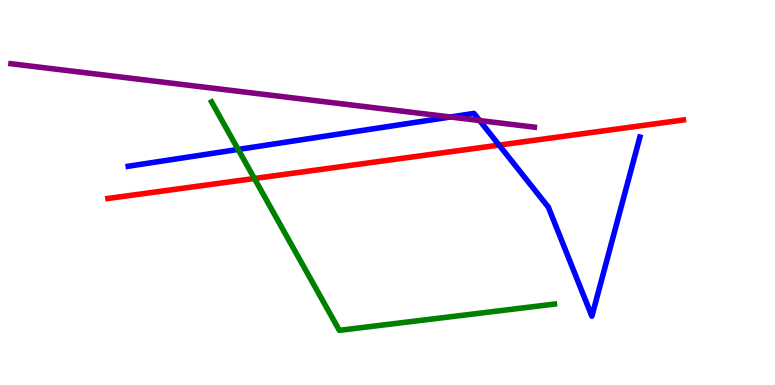[{'lines': ['blue', 'red'], 'intersections': [{'x': 6.44, 'y': 6.23}]}, {'lines': ['green', 'red'], 'intersections': [{'x': 3.28, 'y': 5.36}]}, {'lines': ['purple', 'red'], 'intersections': []}, {'lines': ['blue', 'green'], 'intersections': [{'x': 3.07, 'y': 6.12}]}, {'lines': ['blue', 'purple'], 'intersections': [{'x': 5.81, 'y': 6.96}, {'x': 6.19, 'y': 6.87}]}, {'lines': ['green', 'purple'], 'intersections': []}]